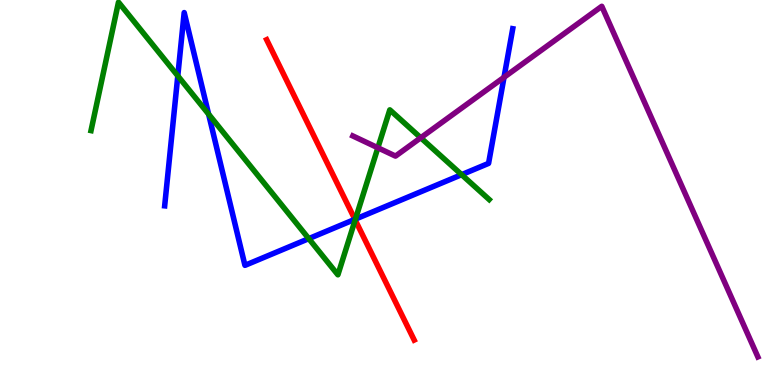[{'lines': ['blue', 'red'], 'intersections': [{'x': 4.58, 'y': 4.3}]}, {'lines': ['green', 'red'], 'intersections': [{'x': 4.58, 'y': 4.29}]}, {'lines': ['purple', 'red'], 'intersections': []}, {'lines': ['blue', 'green'], 'intersections': [{'x': 2.29, 'y': 8.03}, {'x': 2.69, 'y': 7.03}, {'x': 3.98, 'y': 3.8}, {'x': 4.59, 'y': 4.31}, {'x': 5.96, 'y': 5.46}]}, {'lines': ['blue', 'purple'], 'intersections': [{'x': 6.5, 'y': 7.99}]}, {'lines': ['green', 'purple'], 'intersections': [{'x': 4.88, 'y': 6.16}, {'x': 5.43, 'y': 6.42}]}]